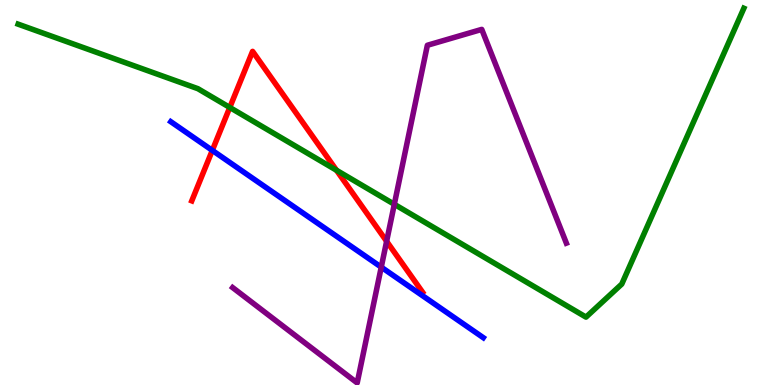[{'lines': ['blue', 'red'], 'intersections': [{'x': 2.74, 'y': 6.09}]}, {'lines': ['green', 'red'], 'intersections': [{'x': 2.96, 'y': 7.21}, {'x': 4.34, 'y': 5.58}]}, {'lines': ['purple', 'red'], 'intersections': [{'x': 4.99, 'y': 3.73}]}, {'lines': ['blue', 'green'], 'intersections': []}, {'lines': ['blue', 'purple'], 'intersections': [{'x': 4.92, 'y': 3.06}]}, {'lines': ['green', 'purple'], 'intersections': [{'x': 5.09, 'y': 4.69}]}]